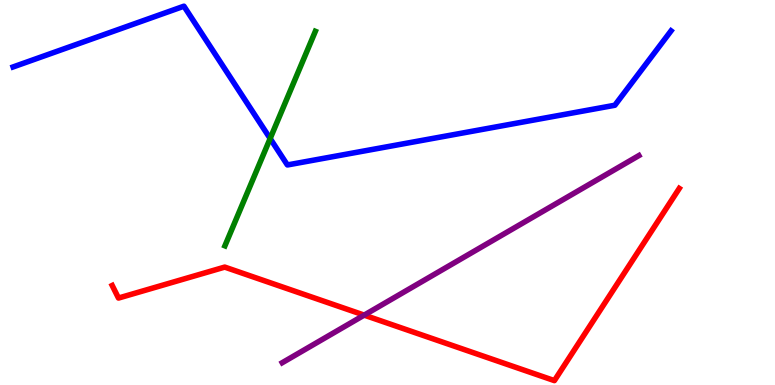[{'lines': ['blue', 'red'], 'intersections': []}, {'lines': ['green', 'red'], 'intersections': []}, {'lines': ['purple', 'red'], 'intersections': [{'x': 4.7, 'y': 1.82}]}, {'lines': ['blue', 'green'], 'intersections': [{'x': 3.49, 'y': 6.4}]}, {'lines': ['blue', 'purple'], 'intersections': []}, {'lines': ['green', 'purple'], 'intersections': []}]